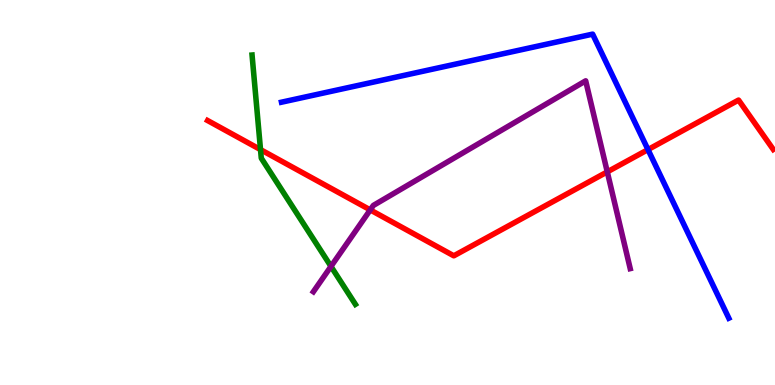[{'lines': ['blue', 'red'], 'intersections': [{'x': 8.36, 'y': 6.11}]}, {'lines': ['green', 'red'], 'intersections': [{'x': 3.36, 'y': 6.11}]}, {'lines': ['purple', 'red'], 'intersections': [{'x': 4.78, 'y': 4.55}, {'x': 7.84, 'y': 5.54}]}, {'lines': ['blue', 'green'], 'intersections': []}, {'lines': ['blue', 'purple'], 'intersections': []}, {'lines': ['green', 'purple'], 'intersections': [{'x': 4.27, 'y': 3.08}]}]